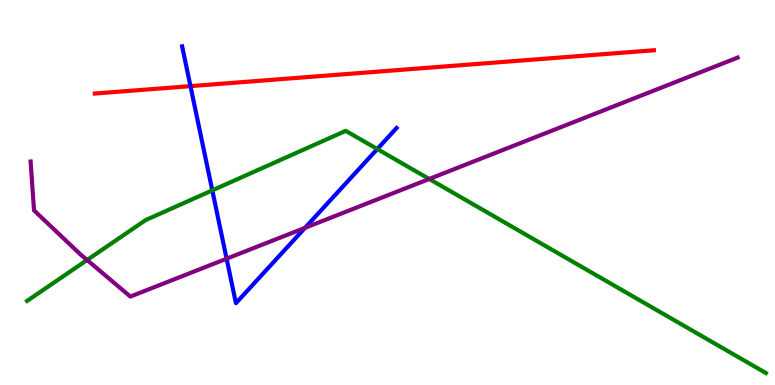[{'lines': ['blue', 'red'], 'intersections': [{'x': 2.46, 'y': 7.76}]}, {'lines': ['green', 'red'], 'intersections': []}, {'lines': ['purple', 'red'], 'intersections': []}, {'lines': ['blue', 'green'], 'intersections': [{'x': 2.74, 'y': 5.06}, {'x': 4.87, 'y': 6.13}]}, {'lines': ['blue', 'purple'], 'intersections': [{'x': 2.92, 'y': 3.28}, {'x': 3.94, 'y': 4.08}]}, {'lines': ['green', 'purple'], 'intersections': [{'x': 1.12, 'y': 3.25}, {'x': 5.54, 'y': 5.35}]}]